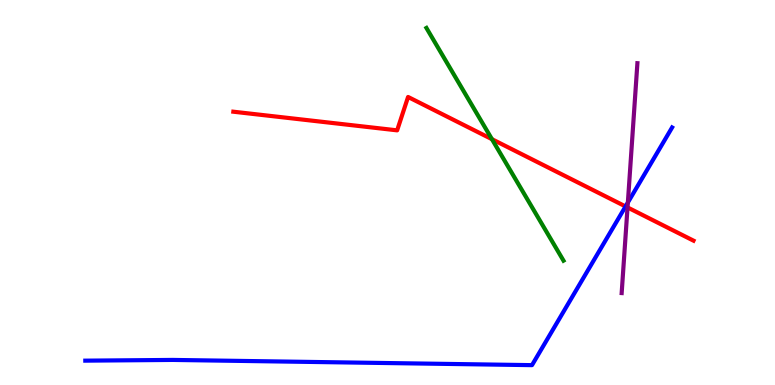[{'lines': ['blue', 'red'], 'intersections': [{'x': 8.07, 'y': 4.64}]}, {'lines': ['green', 'red'], 'intersections': [{'x': 6.35, 'y': 6.38}]}, {'lines': ['purple', 'red'], 'intersections': [{'x': 8.1, 'y': 4.61}]}, {'lines': ['blue', 'green'], 'intersections': []}, {'lines': ['blue', 'purple'], 'intersections': [{'x': 8.1, 'y': 4.74}]}, {'lines': ['green', 'purple'], 'intersections': []}]